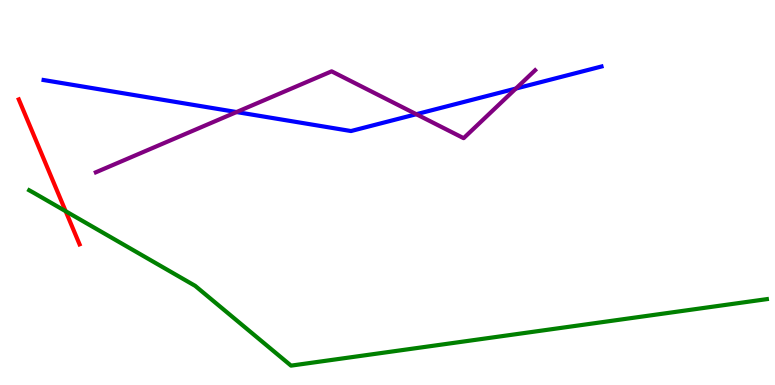[{'lines': ['blue', 'red'], 'intersections': []}, {'lines': ['green', 'red'], 'intersections': [{'x': 0.847, 'y': 4.51}]}, {'lines': ['purple', 'red'], 'intersections': []}, {'lines': ['blue', 'green'], 'intersections': []}, {'lines': ['blue', 'purple'], 'intersections': [{'x': 3.05, 'y': 7.09}, {'x': 5.37, 'y': 7.03}, {'x': 6.66, 'y': 7.7}]}, {'lines': ['green', 'purple'], 'intersections': []}]